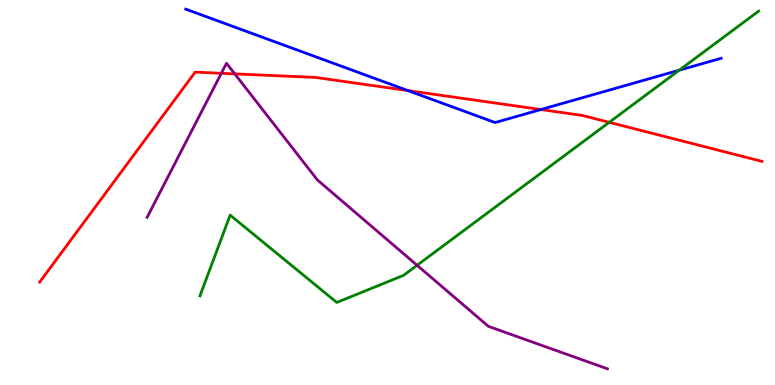[{'lines': ['blue', 'red'], 'intersections': [{'x': 5.26, 'y': 7.65}, {'x': 6.98, 'y': 7.15}]}, {'lines': ['green', 'red'], 'intersections': [{'x': 7.86, 'y': 6.82}]}, {'lines': ['purple', 'red'], 'intersections': [{'x': 2.86, 'y': 8.1}, {'x': 3.03, 'y': 8.08}]}, {'lines': ['blue', 'green'], 'intersections': [{'x': 8.76, 'y': 8.18}]}, {'lines': ['blue', 'purple'], 'intersections': []}, {'lines': ['green', 'purple'], 'intersections': [{'x': 5.38, 'y': 3.11}]}]